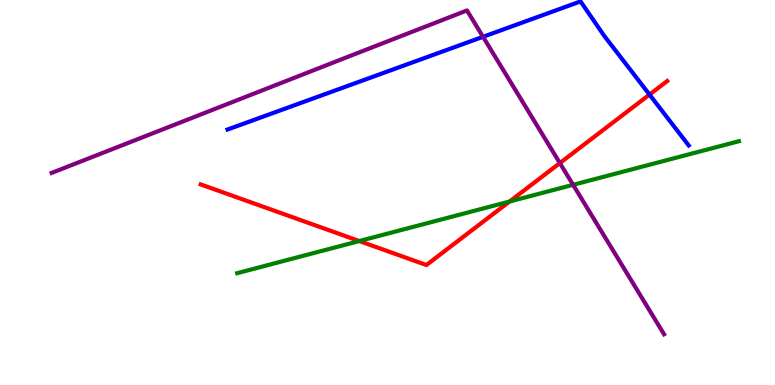[{'lines': ['blue', 'red'], 'intersections': [{'x': 8.38, 'y': 7.54}]}, {'lines': ['green', 'red'], 'intersections': [{'x': 4.64, 'y': 3.74}, {'x': 6.57, 'y': 4.76}]}, {'lines': ['purple', 'red'], 'intersections': [{'x': 7.22, 'y': 5.76}]}, {'lines': ['blue', 'green'], 'intersections': []}, {'lines': ['blue', 'purple'], 'intersections': [{'x': 6.23, 'y': 9.04}]}, {'lines': ['green', 'purple'], 'intersections': [{'x': 7.39, 'y': 5.2}]}]